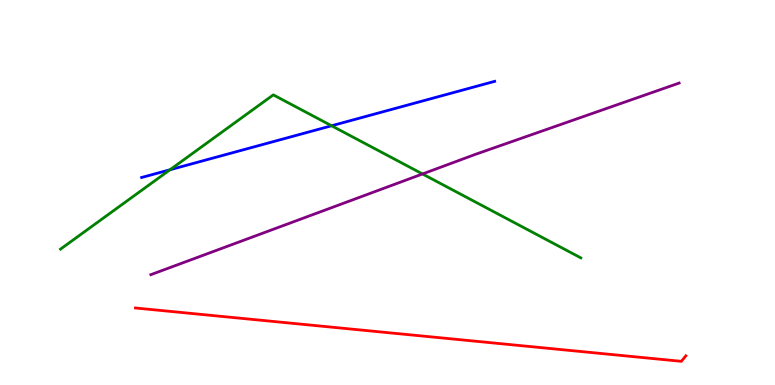[{'lines': ['blue', 'red'], 'intersections': []}, {'lines': ['green', 'red'], 'intersections': []}, {'lines': ['purple', 'red'], 'intersections': []}, {'lines': ['blue', 'green'], 'intersections': [{'x': 2.19, 'y': 5.59}, {'x': 4.28, 'y': 6.73}]}, {'lines': ['blue', 'purple'], 'intersections': []}, {'lines': ['green', 'purple'], 'intersections': [{'x': 5.45, 'y': 5.48}]}]